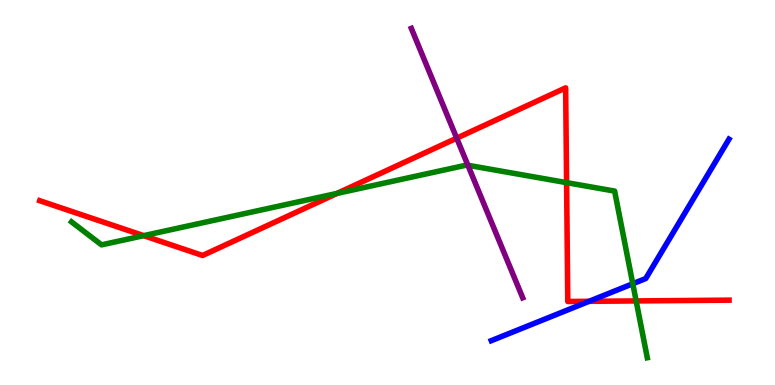[{'lines': ['blue', 'red'], 'intersections': [{'x': 7.6, 'y': 2.17}]}, {'lines': ['green', 'red'], 'intersections': [{'x': 1.85, 'y': 3.88}, {'x': 4.35, 'y': 4.98}, {'x': 7.31, 'y': 5.26}, {'x': 8.21, 'y': 2.18}]}, {'lines': ['purple', 'red'], 'intersections': [{'x': 5.89, 'y': 6.41}]}, {'lines': ['blue', 'green'], 'intersections': [{'x': 8.16, 'y': 2.63}]}, {'lines': ['blue', 'purple'], 'intersections': []}, {'lines': ['green', 'purple'], 'intersections': [{'x': 6.04, 'y': 5.71}]}]